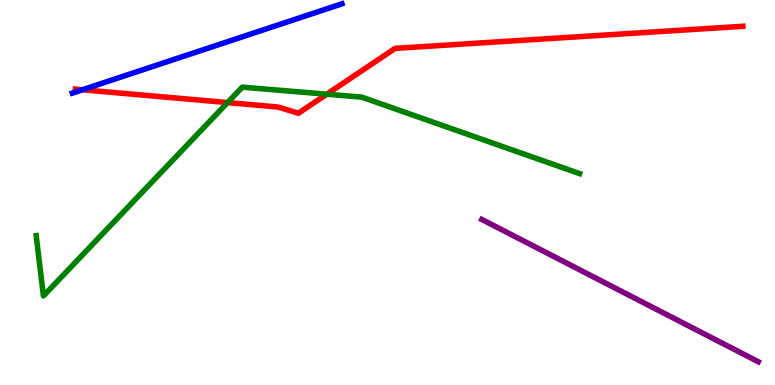[{'lines': ['blue', 'red'], 'intersections': [{'x': 1.06, 'y': 7.67}]}, {'lines': ['green', 'red'], 'intersections': [{'x': 2.94, 'y': 7.34}, {'x': 4.22, 'y': 7.55}]}, {'lines': ['purple', 'red'], 'intersections': []}, {'lines': ['blue', 'green'], 'intersections': []}, {'lines': ['blue', 'purple'], 'intersections': []}, {'lines': ['green', 'purple'], 'intersections': []}]